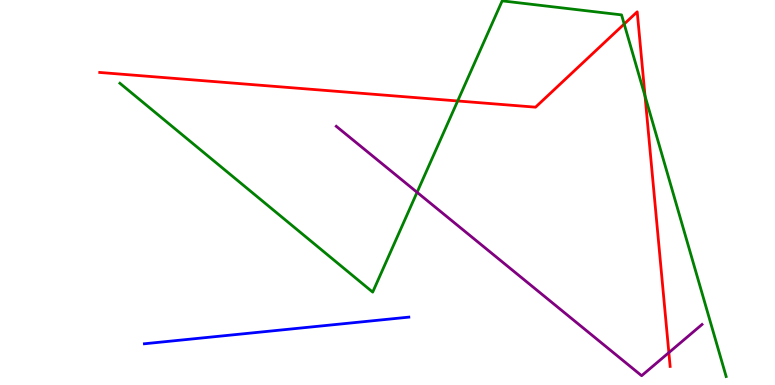[{'lines': ['blue', 'red'], 'intersections': []}, {'lines': ['green', 'red'], 'intersections': [{'x': 5.91, 'y': 7.38}, {'x': 8.05, 'y': 9.38}, {'x': 8.32, 'y': 7.51}]}, {'lines': ['purple', 'red'], 'intersections': [{'x': 8.63, 'y': 0.841}]}, {'lines': ['blue', 'green'], 'intersections': []}, {'lines': ['blue', 'purple'], 'intersections': []}, {'lines': ['green', 'purple'], 'intersections': [{'x': 5.38, 'y': 5.01}]}]